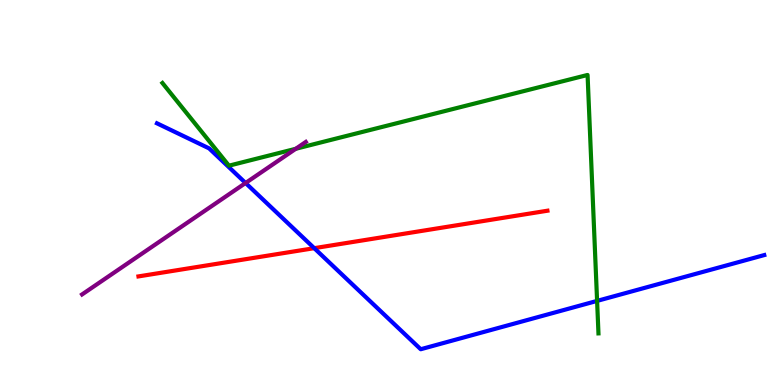[{'lines': ['blue', 'red'], 'intersections': [{'x': 4.05, 'y': 3.55}]}, {'lines': ['green', 'red'], 'intersections': []}, {'lines': ['purple', 'red'], 'intersections': []}, {'lines': ['blue', 'green'], 'intersections': [{'x': 7.7, 'y': 2.18}]}, {'lines': ['blue', 'purple'], 'intersections': [{'x': 3.17, 'y': 5.25}]}, {'lines': ['green', 'purple'], 'intersections': [{'x': 3.82, 'y': 6.14}]}]